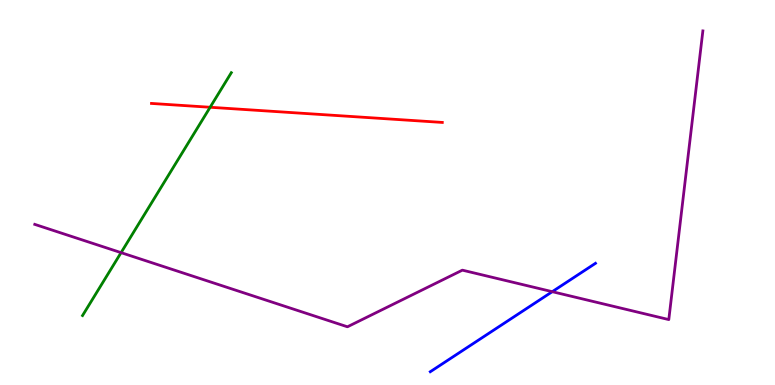[{'lines': ['blue', 'red'], 'intersections': []}, {'lines': ['green', 'red'], 'intersections': [{'x': 2.71, 'y': 7.21}]}, {'lines': ['purple', 'red'], 'intersections': []}, {'lines': ['blue', 'green'], 'intersections': []}, {'lines': ['blue', 'purple'], 'intersections': [{'x': 7.13, 'y': 2.42}]}, {'lines': ['green', 'purple'], 'intersections': [{'x': 1.56, 'y': 3.44}]}]